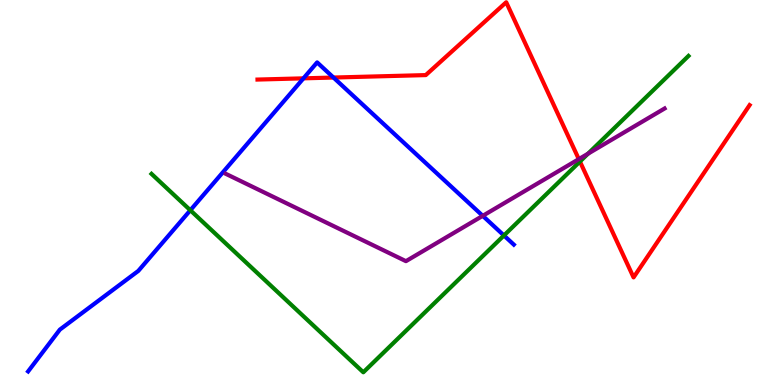[{'lines': ['blue', 'red'], 'intersections': [{'x': 3.92, 'y': 7.97}, {'x': 4.3, 'y': 7.99}]}, {'lines': ['green', 'red'], 'intersections': [{'x': 7.48, 'y': 5.8}]}, {'lines': ['purple', 'red'], 'intersections': [{'x': 7.47, 'y': 5.87}]}, {'lines': ['blue', 'green'], 'intersections': [{'x': 2.46, 'y': 4.54}, {'x': 6.5, 'y': 3.88}]}, {'lines': ['blue', 'purple'], 'intersections': [{'x': 6.23, 'y': 4.39}]}, {'lines': ['green', 'purple'], 'intersections': [{'x': 7.59, 'y': 6.01}]}]